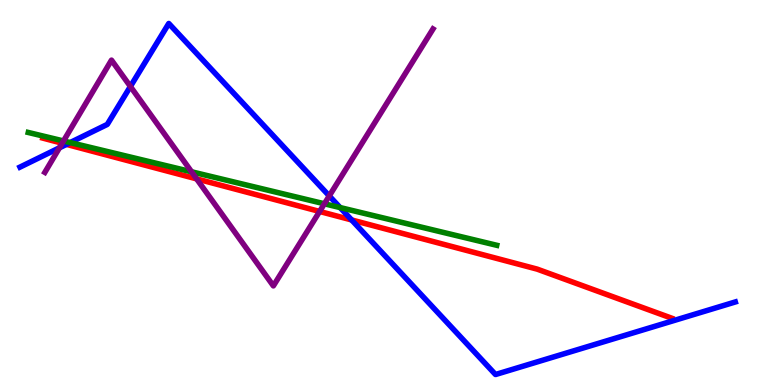[{'lines': ['blue', 'red'], 'intersections': [{'x': 0.858, 'y': 6.25}, {'x': 4.54, 'y': 4.29}]}, {'lines': ['green', 'red'], 'intersections': []}, {'lines': ['purple', 'red'], 'intersections': [{'x': 0.802, 'y': 6.28}, {'x': 2.54, 'y': 5.35}, {'x': 4.12, 'y': 4.51}]}, {'lines': ['blue', 'green'], 'intersections': [{'x': 0.905, 'y': 6.3}, {'x': 4.39, 'y': 4.61}]}, {'lines': ['blue', 'purple'], 'intersections': [{'x': 0.767, 'y': 6.16}, {'x': 1.68, 'y': 7.75}, {'x': 4.25, 'y': 4.91}]}, {'lines': ['green', 'purple'], 'intersections': [{'x': 0.819, 'y': 6.34}, {'x': 2.47, 'y': 5.54}, {'x': 4.19, 'y': 4.71}]}]